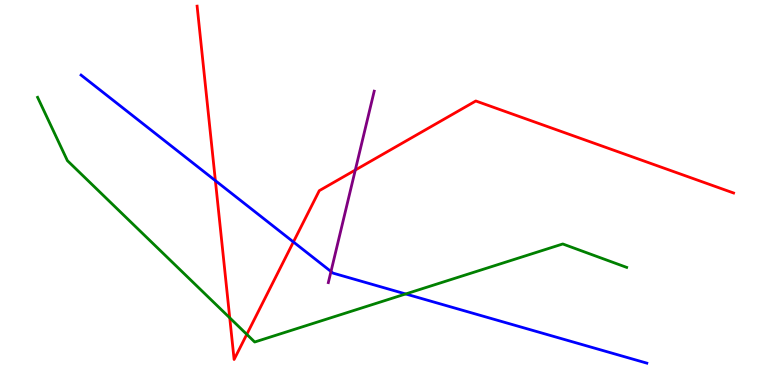[{'lines': ['blue', 'red'], 'intersections': [{'x': 2.78, 'y': 5.31}, {'x': 3.79, 'y': 3.72}]}, {'lines': ['green', 'red'], 'intersections': [{'x': 2.96, 'y': 1.74}, {'x': 3.18, 'y': 1.32}]}, {'lines': ['purple', 'red'], 'intersections': [{'x': 4.58, 'y': 5.58}]}, {'lines': ['blue', 'green'], 'intersections': [{'x': 5.23, 'y': 2.36}]}, {'lines': ['blue', 'purple'], 'intersections': [{'x': 4.27, 'y': 2.95}]}, {'lines': ['green', 'purple'], 'intersections': []}]